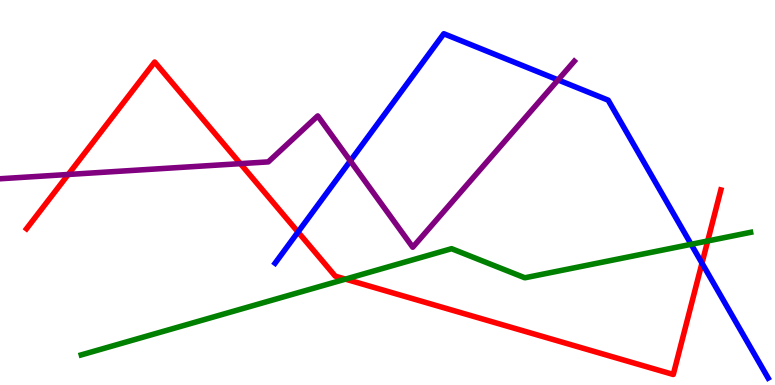[{'lines': ['blue', 'red'], 'intersections': [{'x': 3.85, 'y': 3.97}, {'x': 9.06, 'y': 3.16}]}, {'lines': ['green', 'red'], 'intersections': [{'x': 4.46, 'y': 2.75}, {'x': 9.13, 'y': 3.74}]}, {'lines': ['purple', 'red'], 'intersections': [{'x': 0.88, 'y': 5.47}, {'x': 3.1, 'y': 5.75}]}, {'lines': ['blue', 'green'], 'intersections': [{'x': 8.92, 'y': 3.65}]}, {'lines': ['blue', 'purple'], 'intersections': [{'x': 4.52, 'y': 5.82}, {'x': 7.2, 'y': 7.92}]}, {'lines': ['green', 'purple'], 'intersections': []}]